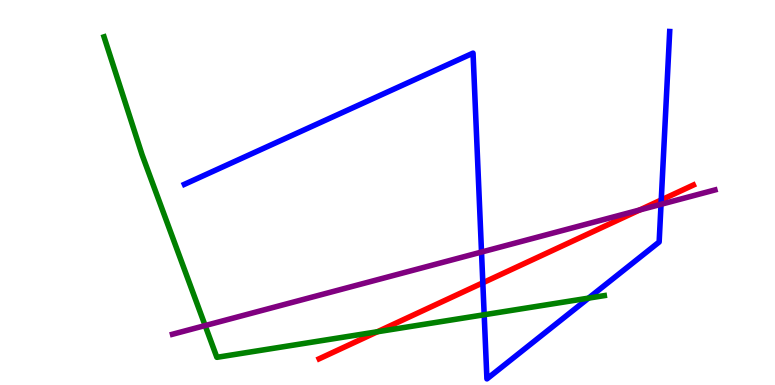[{'lines': ['blue', 'red'], 'intersections': [{'x': 6.23, 'y': 2.65}, {'x': 8.53, 'y': 4.81}]}, {'lines': ['green', 'red'], 'intersections': [{'x': 4.87, 'y': 1.38}]}, {'lines': ['purple', 'red'], 'intersections': [{'x': 8.25, 'y': 4.55}]}, {'lines': ['blue', 'green'], 'intersections': [{'x': 6.25, 'y': 1.82}, {'x': 7.59, 'y': 2.26}]}, {'lines': ['blue', 'purple'], 'intersections': [{'x': 6.21, 'y': 3.45}, {'x': 8.53, 'y': 4.69}]}, {'lines': ['green', 'purple'], 'intersections': [{'x': 2.65, 'y': 1.54}]}]